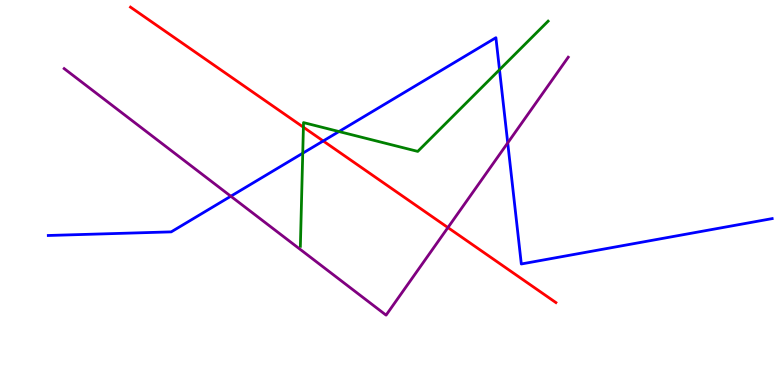[{'lines': ['blue', 'red'], 'intersections': [{'x': 4.17, 'y': 6.34}]}, {'lines': ['green', 'red'], 'intersections': [{'x': 3.91, 'y': 6.7}]}, {'lines': ['purple', 'red'], 'intersections': [{'x': 5.78, 'y': 4.09}]}, {'lines': ['blue', 'green'], 'intersections': [{'x': 3.91, 'y': 6.02}, {'x': 4.37, 'y': 6.58}, {'x': 6.45, 'y': 8.19}]}, {'lines': ['blue', 'purple'], 'intersections': [{'x': 2.98, 'y': 4.9}, {'x': 6.55, 'y': 6.29}]}, {'lines': ['green', 'purple'], 'intersections': []}]